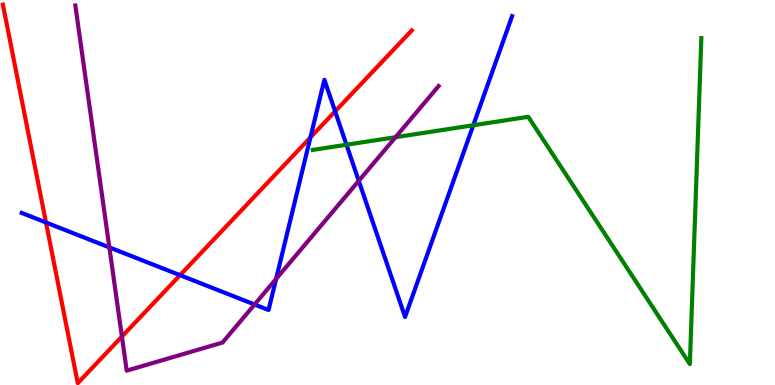[{'lines': ['blue', 'red'], 'intersections': [{'x': 0.593, 'y': 4.22}, {'x': 2.32, 'y': 2.85}, {'x': 4.01, 'y': 6.43}, {'x': 4.32, 'y': 7.11}]}, {'lines': ['green', 'red'], 'intersections': []}, {'lines': ['purple', 'red'], 'intersections': [{'x': 1.57, 'y': 1.26}]}, {'lines': ['blue', 'green'], 'intersections': [{'x': 4.47, 'y': 6.24}, {'x': 6.11, 'y': 6.75}]}, {'lines': ['blue', 'purple'], 'intersections': [{'x': 1.41, 'y': 3.57}, {'x': 3.28, 'y': 2.09}, {'x': 3.56, 'y': 2.75}, {'x': 4.63, 'y': 5.3}]}, {'lines': ['green', 'purple'], 'intersections': [{'x': 5.1, 'y': 6.44}]}]